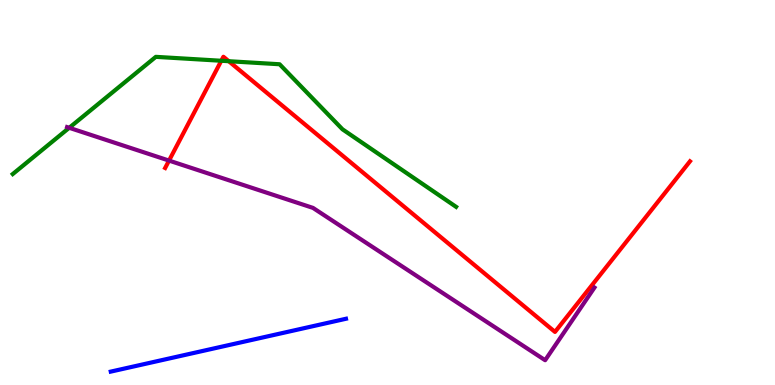[{'lines': ['blue', 'red'], 'intersections': []}, {'lines': ['green', 'red'], 'intersections': [{'x': 2.86, 'y': 8.42}, {'x': 2.95, 'y': 8.41}]}, {'lines': ['purple', 'red'], 'intersections': [{'x': 2.18, 'y': 5.83}]}, {'lines': ['blue', 'green'], 'intersections': []}, {'lines': ['blue', 'purple'], 'intersections': []}, {'lines': ['green', 'purple'], 'intersections': [{'x': 0.893, 'y': 6.68}]}]